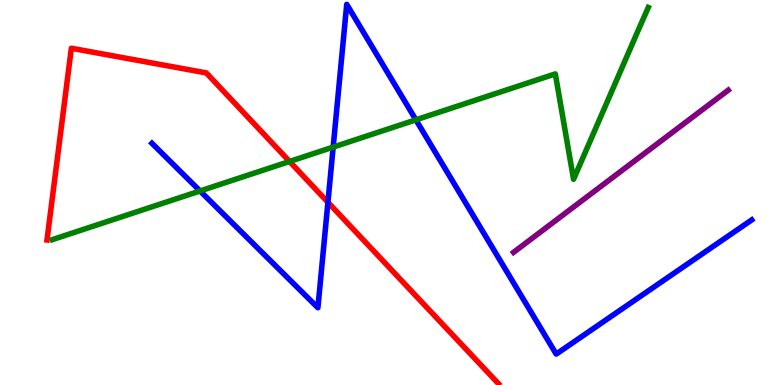[{'lines': ['blue', 'red'], 'intersections': [{'x': 4.23, 'y': 4.75}]}, {'lines': ['green', 'red'], 'intersections': [{'x': 3.74, 'y': 5.81}]}, {'lines': ['purple', 'red'], 'intersections': []}, {'lines': ['blue', 'green'], 'intersections': [{'x': 2.58, 'y': 5.04}, {'x': 4.3, 'y': 6.18}, {'x': 5.37, 'y': 6.89}]}, {'lines': ['blue', 'purple'], 'intersections': []}, {'lines': ['green', 'purple'], 'intersections': []}]